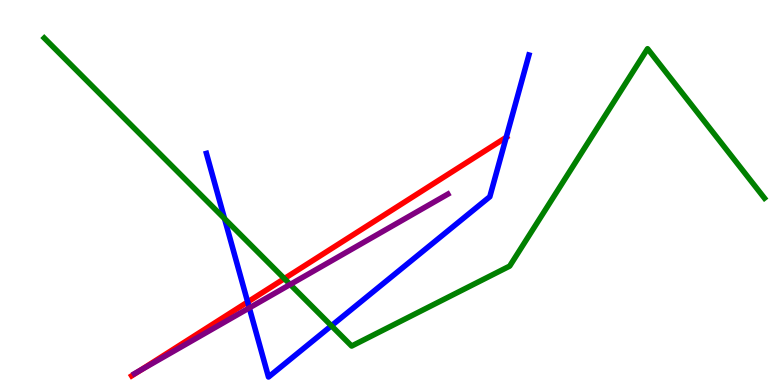[{'lines': ['blue', 'red'], 'intersections': [{'x': 3.2, 'y': 2.16}, {'x': 6.53, 'y': 6.43}]}, {'lines': ['green', 'red'], 'intersections': [{'x': 3.67, 'y': 2.76}]}, {'lines': ['purple', 'red'], 'intersections': [{'x': 1.81, 'y': 0.383}]}, {'lines': ['blue', 'green'], 'intersections': [{'x': 2.9, 'y': 4.32}, {'x': 4.28, 'y': 1.54}]}, {'lines': ['blue', 'purple'], 'intersections': [{'x': 3.22, 'y': 2.0}]}, {'lines': ['green', 'purple'], 'intersections': [{'x': 3.74, 'y': 2.61}]}]